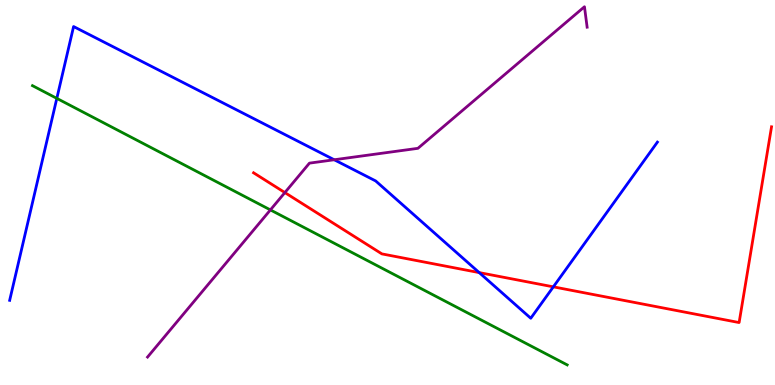[{'lines': ['blue', 'red'], 'intersections': [{'x': 6.18, 'y': 2.92}, {'x': 7.14, 'y': 2.55}]}, {'lines': ['green', 'red'], 'intersections': []}, {'lines': ['purple', 'red'], 'intersections': [{'x': 3.68, 'y': 5.0}]}, {'lines': ['blue', 'green'], 'intersections': [{'x': 0.733, 'y': 7.44}]}, {'lines': ['blue', 'purple'], 'intersections': [{'x': 4.31, 'y': 5.85}]}, {'lines': ['green', 'purple'], 'intersections': [{'x': 3.49, 'y': 4.55}]}]